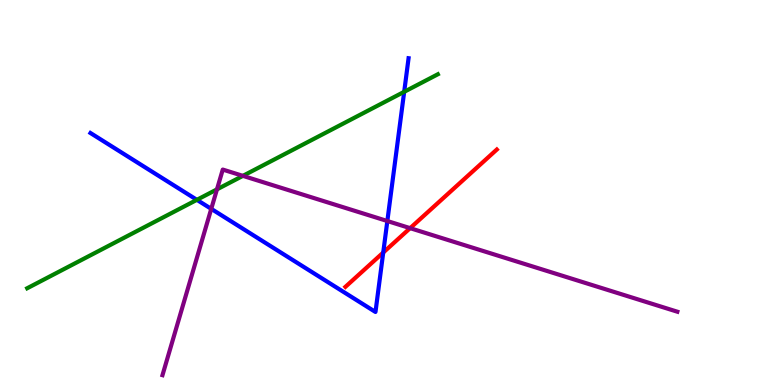[{'lines': ['blue', 'red'], 'intersections': [{'x': 4.94, 'y': 3.44}]}, {'lines': ['green', 'red'], 'intersections': []}, {'lines': ['purple', 'red'], 'intersections': [{'x': 5.29, 'y': 4.07}]}, {'lines': ['blue', 'green'], 'intersections': [{'x': 2.54, 'y': 4.81}, {'x': 5.22, 'y': 7.62}]}, {'lines': ['blue', 'purple'], 'intersections': [{'x': 2.73, 'y': 4.58}, {'x': 5.0, 'y': 4.26}]}, {'lines': ['green', 'purple'], 'intersections': [{'x': 2.8, 'y': 5.08}, {'x': 3.13, 'y': 5.43}]}]